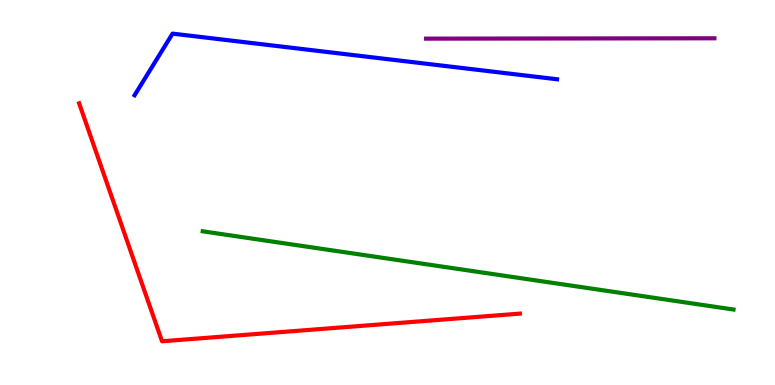[{'lines': ['blue', 'red'], 'intersections': []}, {'lines': ['green', 'red'], 'intersections': []}, {'lines': ['purple', 'red'], 'intersections': []}, {'lines': ['blue', 'green'], 'intersections': []}, {'lines': ['blue', 'purple'], 'intersections': []}, {'lines': ['green', 'purple'], 'intersections': []}]